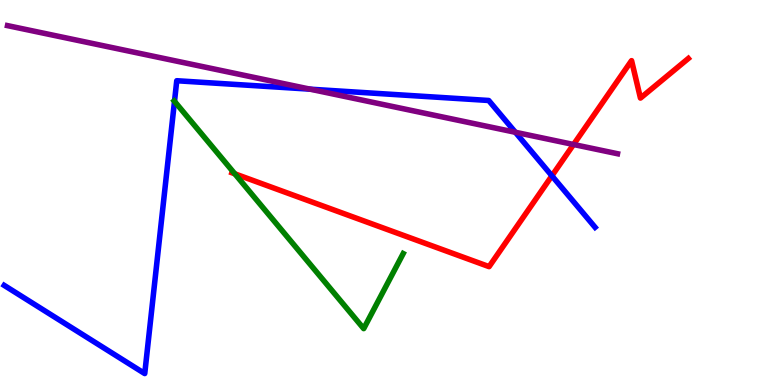[{'lines': ['blue', 'red'], 'intersections': [{'x': 7.12, 'y': 5.43}]}, {'lines': ['green', 'red'], 'intersections': [{'x': 3.03, 'y': 5.49}]}, {'lines': ['purple', 'red'], 'intersections': [{'x': 7.4, 'y': 6.25}]}, {'lines': ['blue', 'green'], 'intersections': [{'x': 2.25, 'y': 7.37}]}, {'lines': ['blue', 'purple'], 'intersections': [{'x': 4.0, 'y': 7.68}, {'x': 6.65, 'y': 6.56}]}, {'lines': ['green', 'purple'], 'intersections': []}]